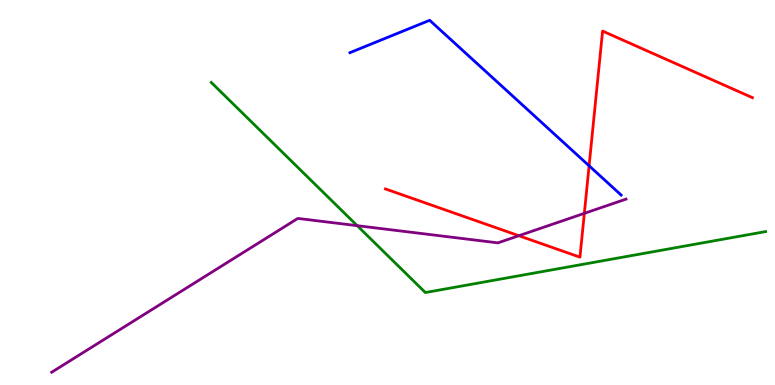[{'lines': ['blue', 'red'], 'intersections': [{'x': 7.6, 'y': 5.69}]}, {'lines': ['green', 'red'], 'intersections': []}, {'lines': ['purple', 'red'], 'intersections': [{'x': 6.69, 'y': 3.88}, {'x': 7.54, 'y': 4.46}]}, {'lines': ['blue', 'green'], 'intersections': []}, {'lines': ['blue', 'purple'], 'intersections': []}, {'lines': ['green', 'purple'], 'intersections': [{'x': 4.61, 'y': 4.14}]}]